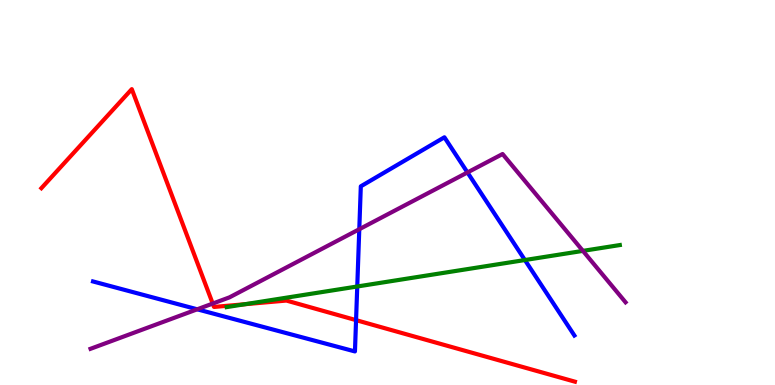[{'lines': ['blue', 'red'], 'intersections': [{'x': 4.59, 'y': 1.68}]}, {'lines': ['green', 'red'], 'intersections': [{'x': 3.16, 'y': 2.1}]}, {'lines': ['purple', 'red'], 'intersections': [{'x': 2.74, 'y': 2.12}]}, {'lines': ['blue', 'green'], 'intersections': [{'x': 4.61, 'y': 2.56}, {'x': 6.77, 'y': 3.25}]}, {'lines': ['blue', 'purple'], 'intersections': [{'x': 2.54, 'y': 1.97}, {'x': 4.64, 'y': 4.05}, {'x': 6.03, 'y': 5.52}]}, {'lines': ['green', 'purple'], 'intersections': [{'x': 7.52, 'y': 3.48}]}]